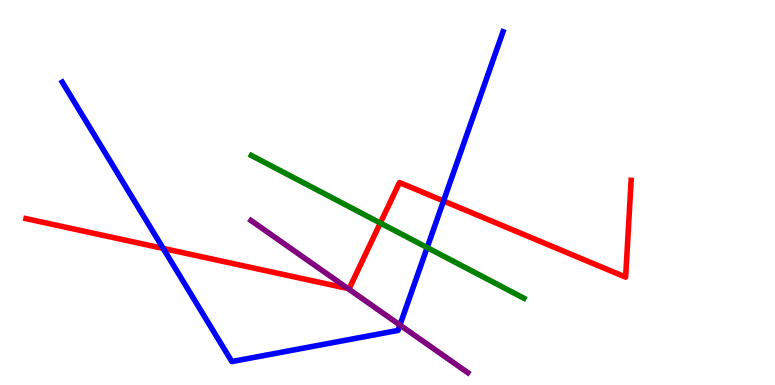[{'lines': ['blue', 'red'], 'intersections': [{'x': 2.11, 'y': 3.55}, {'x': 5.72, 'y': 4.78}]}, {'lines': ['green', 'red'], 'intersections': [{'x': 4.91, 'y': 4.21}]}, {'lines': ['purple', 'red'], 'intersections': [{'x': 4.49, 'y': 2.51}]}, {'lines': ['blue', 'green'], 'intersections': [{'x': 5.51, 'y': 3.57}]}, {'lines': ['blue', 'purple'], 'intersections': [{'x': 5.16, 'y': 1.56}]}, {'lines': ['green', 'purple'], 'intersections': []}]